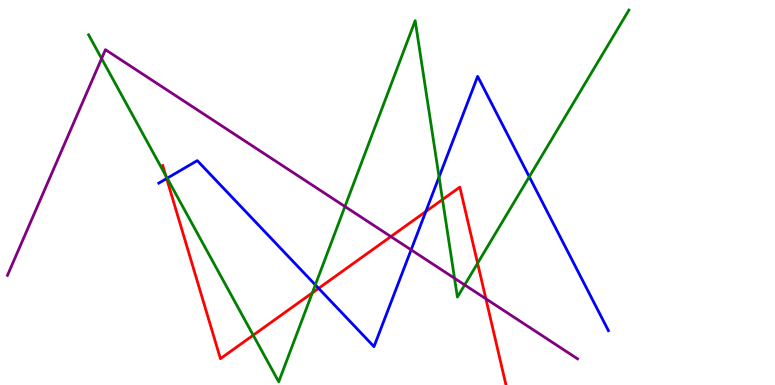[{'lines': ['blue', 'red'], 'intersections': [{'x': 2.15, 'y': 5.36}, {'x': 4.11, 'y': 2.51}, {'x': 5.49, 'y': 4.51}]}, {'lines': ['green', 'red'], 'intersections': [{'x': 2.14, 'y': 5.44}, {'x': 3.27, 'y': 1.29}, {'x': 4.03, 'y': 2.39}, {'x': 5.71, 'y': 4.82}, {'x': 6.16, 'y': 3.16}]}, {'lines': ['purple', 'red'], 'intersections': [{'x': 5.04, 'y': 3.86}, {'x': 6.27, 'y': 2.24}]}, {'lines': ['blue', 'green'], 'intersections': [{'x': 2.16, 'y': 5.37}, {'x': 4.07, 'y': 2.6}, {'x': 5.67, 'y': 5.4}, {'x': 6.83, 'y': 5.41}]}, {'lines': ['blue', 'purple'], 'intersections': [{'x': 5.3, 'y': 3.51}]}, {'lines': ['green', 'purple'], 'intersections': [{'x': 1.31, 'y': 8.48}, {'x': 4.45, 'y': 4.64}, {'x': 5.86, 'y': 2.77}, {'x': 6.0, 'y': 2.6}]}]